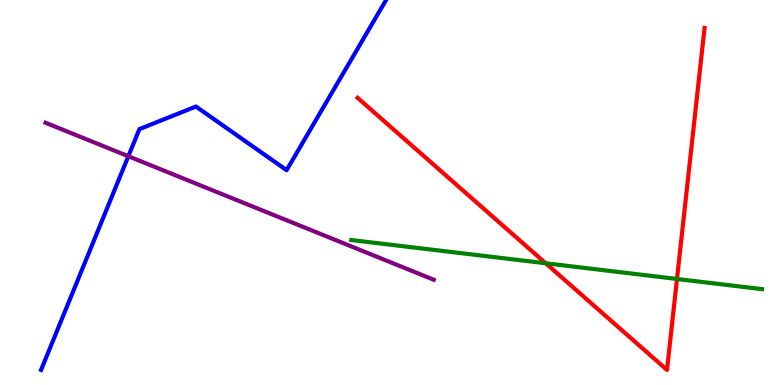[{'lines': ['blue', 'red'], 'intersections': []}, {'lines': ['green', 'red'], 'intersections': [{'x': 7.04, 'y': 3.16}, {'x': 8.74, 'y': 2.75}]}, {'lines': ['purple', 'red'], 'intersections': []}, {'lines': ['blue', 'green'], 'intersections': []}, {'lines': ['blue', 'purple'], 'intersections': [{'x': 1.66, 'y': 5.94}]}, {'lines': ['green', 'purple'], 'intersections': []}]